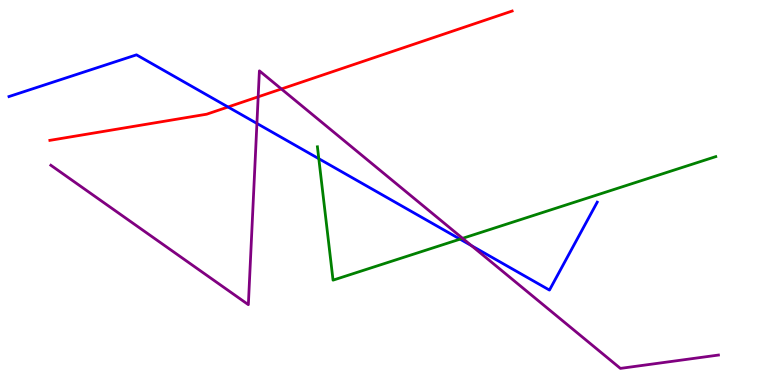[{'lines': ['blue', 'red'], 'intersections': [{'x': 2.94, 'y': 7.22}]}, {'lines': ['green', 'red'], 'intersections': []}, {'lines': ['purple', 'red'], 'intersections': [{'x': 3.33, 'y': 7.49}, {'x': 3.63, 'y': 7.69}]}, {'lines': ['blue', 'green'], 'intersections': [{'x': 4.11, 'y': 5.88}, {'x': 5.94, 'y': 3.79}]}, {'lines': ['blue', 'purple'], 'intersections': [{'x': 3.32, 'y': 6.79}, {'x': 6.08, 'y': 3.62}]}, {'lines': ['green', 'purple'], 'intersections': [{'x': 5.97, 'y': 3.81}]}]